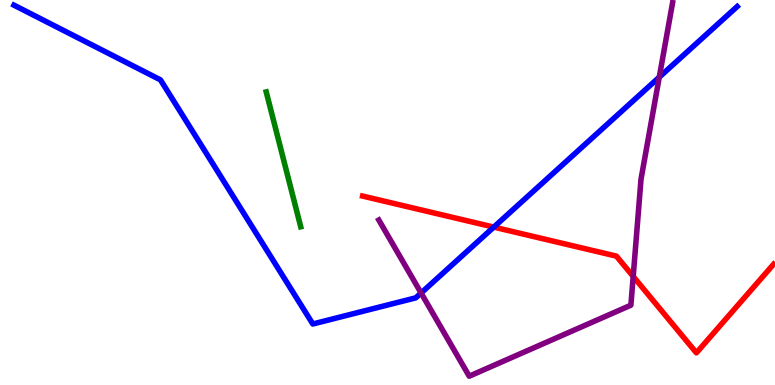[{'lines': ['blue', 'red'], 'intersections': [{'x': 6.37, 'y': 4.1}]}, {'lines': ['green', 'red'], 'intersections': []}, {'lines': ['purple', 'red'], 'intersections': [{'x': 8.17, 'y': 2.82}]}, {'lines': ['blue', 'green'], 'intersections': []}, {'lines': ['blue', 'purple'], 'intersections': [{'x': 5.43, 'y': 2.39}, {'x': 8.51, 'y': 8.0}]}, {'lines': ['green', 'purple'], 'intersections': []}]